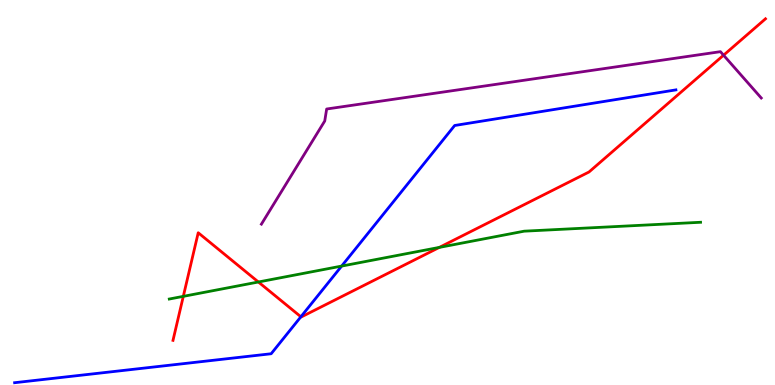[{'lines': ['blue', 'red'], 'intersections': [{'x': 3.88, 'y': 1.77}]}, {'lines': ['green', 'red'], 'intersections': [{'x': 2.37, 'y': 2.3}, {'x': 3.33, 'y': 2.68}, {'x': 5.67, 'y': 3.57}]}, {'lines': ['purple', 'red'], 'intersections': [{'x': 9.34, 'y': 8.57}]}, {'lines': ['blue', 'green'], 'intersections': [{'x': 4.41, 'y': 3.09}]}, {'lines': ['blue', 'purple'], 'intersections': []}, {'lines': ['green', 'purple'], 'intersections': []}]